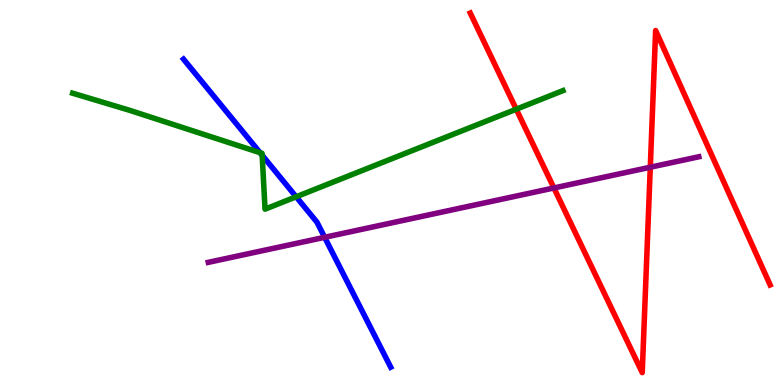[{'lines': ['blue', 'red'], 'intersections': []}, {'lines': ['green', 'red'], 'intersections': [{'x': 6.66, 'y': 7.16}]}, {'lines': ['purple', 'red'], 'intersections': [{'x': 7.15, 'y': 5.12}, {'x': 8.39, 'y': 5.66}]}, {'lines': ['blue', 'green'], 'intersections': [{'x': 3.36, 'y': 6.03}, {'x': 3.38, 'y': 5.97}, {'x': 3.82, 'y': 4.89}]}, {'lines': ['blue', 'purple'], 'intersections': [{'x': 4.19, 'y': 3.84}]}, {'lines': ['green', 'purple'], 'intersections': []}]